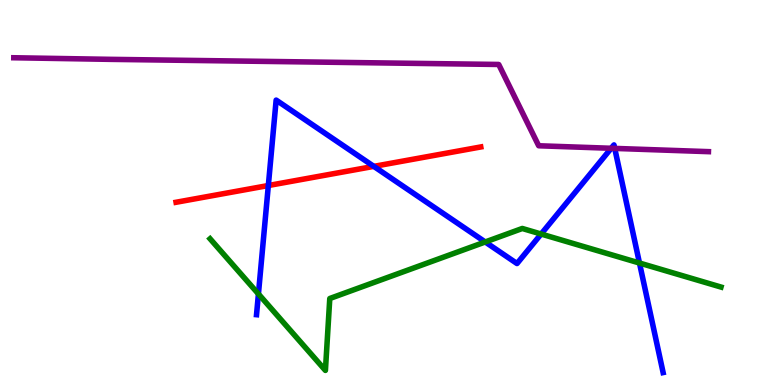[{'lines': ['blue', 'red'], 'intersections': [{'x': 3.46, 'y': 5.18}, {'x': 4.82, 'y': 5.68}]}, {'lines': ['green', 'red'], 'intersections': []}, {'lines': ['purple', 'red'], 'intersections': []}, {'lines': ['blue', 'green'], 'intersections': [{'x': 3.33, 'y': 2.36}, {'x': 6.26, 'y': 3.72}, {'x': 6.98, 'y': 3.92}, {'x': 8.25, 'y': 3.17}]}, {'lines': ['blue', 'purple'], 'intersections': [{'x': 7.89, 'y': 6.15}, {'x': 7.93, 'y': 6.15}]}, {'lines': ['green', 'purple'], 'intersections': []}]